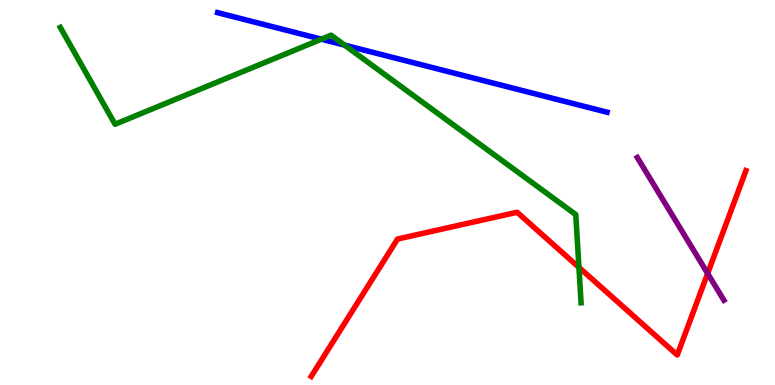[{'lines': ['blue', 'red'], 'intersections': []}, {'lines': ['green', 'red'], 'intersections': [{'x': 7.47, 'y': 3.06}]}, {'lines': ['purple', 'red'], 'intersections': [{'x': 9.13, 'y': 2.9}]}, {'lines': ['blue', 'green'], 'intersections': [{'x': 4.15, 'y': 8.98}, {'x': 4.45, 'y': 8.83}]}, {'lines': ['blue', 'purple'], 'intersections': []}, {'lines': ['green', 'purple'], 'intersections': []}]